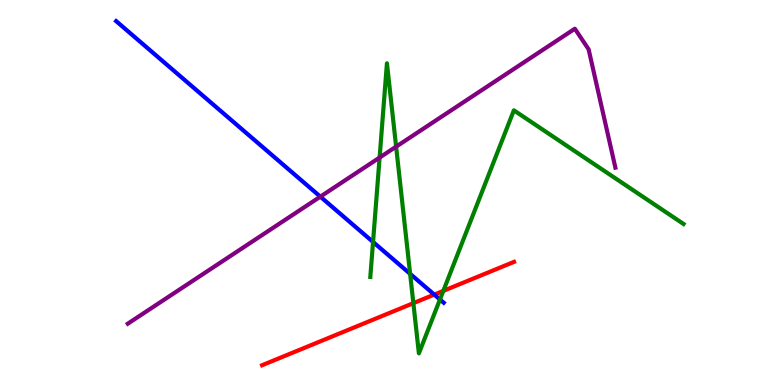[{'lines': ['blue', 'red'], 'intersections': [{'x': 5.6, 'y': 2.35}]}, {'lines': ['green', 'red'], 'intersections': [{'x': 5.33, 'y': 2.13}, {'x': 5.72, 'y': 2.44}]}, {'lines': ['purple', 'red'], 'intersections': []}, {'lines': ['blue', 'green'], 'intersections': [{'x': 4.81, 'y': 3.72}, {'x': 5.29, 'y': 2.89}, {'x': 5.68, 'y': 2.22}]}, {'lines': ['blue', 'purple'], 'intersections': [{'x': 4.13, 'y': 4.89}]}, {'lines': ['green', 'purple'], 'intersections': [{'x': 4.9, 'y': 5.91}, {'x': 5.11, 'y': 6.19}]}]